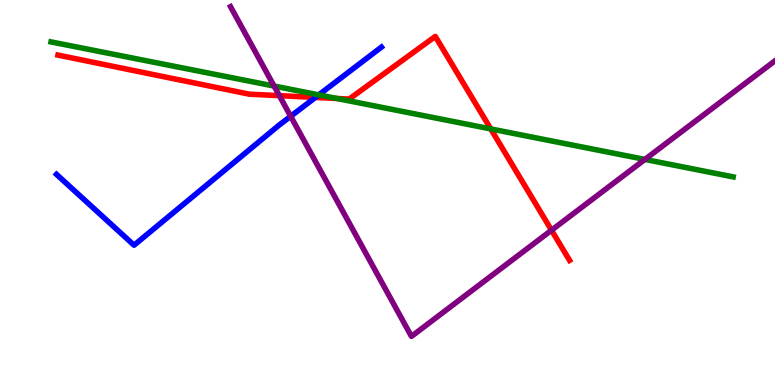[{'lines': ['blue', 'red'], 'intersections': [{'x': 4.07, 'y': 7.47}]}, {'lines': ['green', 'red'], 'intersections': [{'x': 4.35, 'y': 7.44}, {'x': 6.33, 'y': 6.65}]}, {'lines': ['purple', 'red'], 'intersections': [{'x': 3.6, 'y': 7.52}, {'x': 7.12, 'y': 4.02}]}, {'lines': ['blue', 'green'], 'intersections': [{'x': 4.11, 'y': 7.54}]}, {'lines': ['blue', 'purple'], 'intersections': [{'x': 3.75, 'y': 6.98}]}, {'lines': ['green', 'purple'], 'intersections': [{'x': 3.54, 'y': 7.77}, {'x': 8.32, 'y': 5.86}]}]